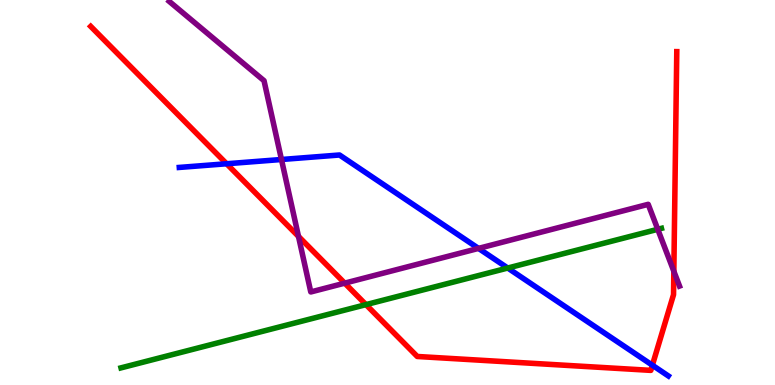[{'lines': ['blue', 'red'], 'intersections': [{'x': 2.92, 'y': 5.75}, {'x': 8.42, 'y': 0.514}]}, {'lines': ['green', 'red'], 'intersections': [{'x': 4.72, 'y': 2.09}]}, {'lines': ['purple', 'red'], 'intersections': [{'x': 3.85, 'y': 3.86}, {'x': 4.45, 'y': 2.65}, {'x': 8.69, 'y': 2.95}]}, {'lines': ['blue', 'green'], 'intersections': [{'x': 6.55, 'y': 3.04}]}, {'lines': ['blue', 'purple'], 'intersections': [{'x': 3.63, 'y': 5.86}, {'x': 6.17, 'y': 3.55}]}, {'lines': ['green', 'purple'], 'intersections': [{'x': 8.49, 'y': 4.04}]}]